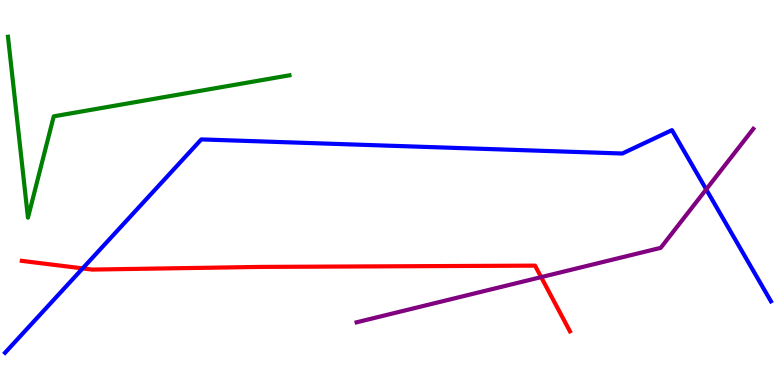[{'lines': ['blue', 'red'], 'intersections': [{'x': 1.07, 'y': 3.03}]}, {'lines': ['green', 'red'], 'intersections': []}, {'lines': ['purple', 'red'], 'intersections': [{'x': 6.98, 'y': 2.8}]}, {'lines': ['blue', 'green'], 'intersections': []}, {'lines': ['blue', 'purple'], 'intersections': [{'x': 9.11, 'y': 5.08}]}, {'lines': ['green', 'purple'], 'intersections': []}]